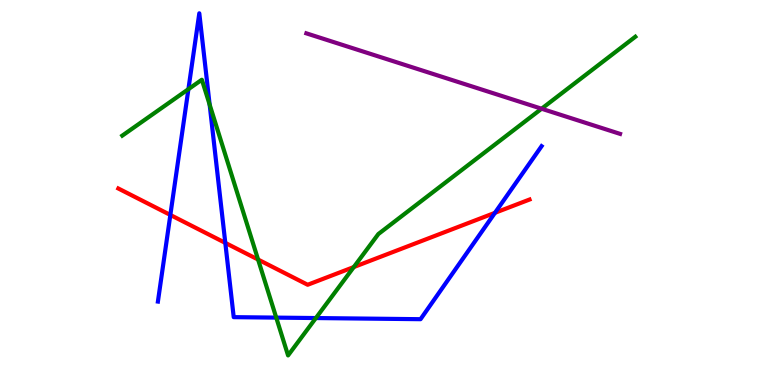[{'lines': ['blue', 'red'], 'intersections': [{'x': 2.2, 'y': 4.42}, {'x': 2.91, 'y': 3.69}, {'x': 6.39, 'y': 4.47}]}, {'lines': ['green', 'red'], 'intersections': [{'x': 3.33, 'y': 3.26}, {'x': 4.57, 'y': 3.06}]}, {'lines': ['purple', 'red'], 'intersections': []}, {'lines': ['blue', 'green'], 'intersections': [{'x': 2.43, 'y': 7.68}, {'x': 2.71, 'y': 7.28}, {'x': 3.56, 'y': 1.75}, {'x': 4.08, 'y': 1.74}]}, {'lines': ['blue', 'purple'], 'intersections': []}, {'lines': ['green', 'purple'], 'intersections': [{'x': 6.99, 'y': 7.18}]}]